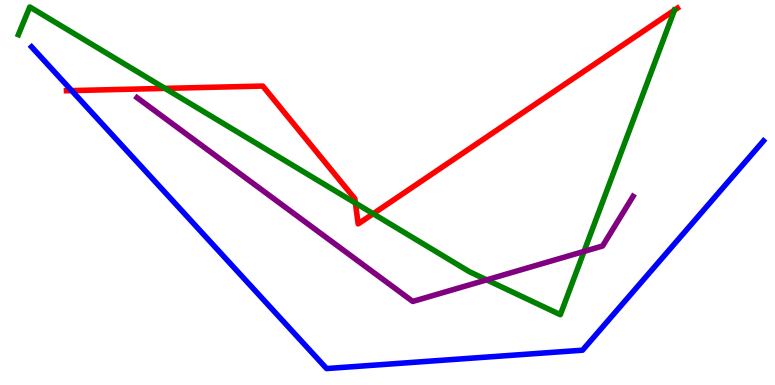[{'lines': ['blue', 'red'], 'intersections': [{'x': 0.924, 'y': 7.65}]}, {'lines': ['green', 'red'], 'intersections': [{'x': 2.13, 'y': 7.7}, {'x': 4.59, 'y': 4.73}, {'x': 4.82, 'y': 4.45}, {'x': 8.7, 'y': 9.74}]}, {'lines': ['purple', 'red'], 'intersections': []}, {'lines': ['blue', 'green'], 'intersections': []}, {'lines': ['blue', 'purple'], 'intersections': []}, {'lines': ['green', 'purple'], 'intersections': [{'x': 6.28, 'y': 2.73}, {'x': 7.54, 'y': 3.47}]}]